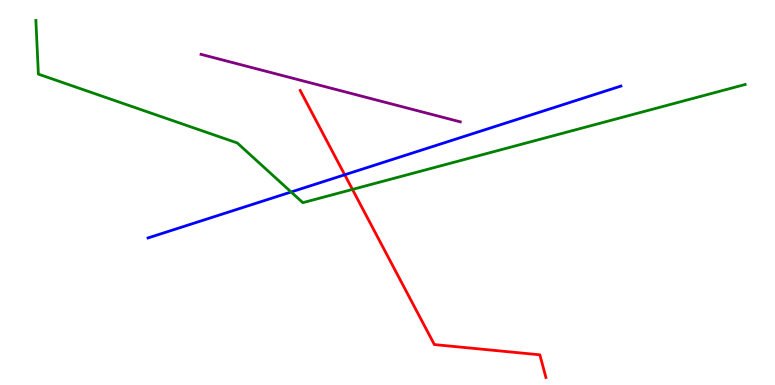[{'lines': ['blue', 'red'], 'intersections': [{'x': 4.45, 'y': 5.46}]}, {'lines': ['green', 'red'], 'intersections': [{'x': 4.55, 'y': 5.08}]}, {'lines': ['purple', 'red'], 'intersections': []}, {'lines': ['blue', 'green'], 'intersections': [{'x': 3.76, 'y': 5.01}]}, {'lines': ['blue', 'purple'], 'intersections': []}, {'lines': ['green', 'purple'], 'intersections': []}]